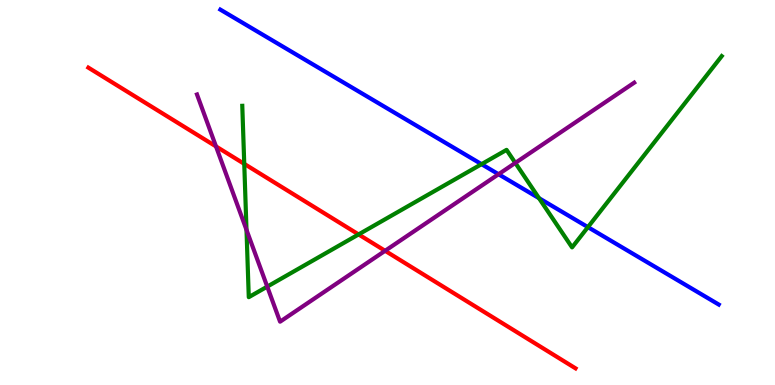[{'lines': ['blue', 'red'], 'intersections': []}, {'lines': ['green', 'red'], 'intersections': [{'x': 3.15, 'y': 5.74}, {'x': 4.63, 'y': 3.91}]}, {'lines': ['purple', 'red'], 'intersections': [{'x': 2.79, 'y': 6.2}, {'x': 4.97, 'y': 3.49}]}, {'lines': ['blue', 'green'], 'intersections': [{'x': 6.21, 'y': 5.74}, {'x': 6.95, 'y': 4.85}, {'x': 7.59, 'y': 4.1}]}, {'lines': ['blue', 'purple'], 'intersections': [{'x': 6.43, 'y': 5.47}]}, {'lines': ['green', 'purple'], 'intersections': [{'x': 3.18, 'y': 4.03}, {'x': 3.45, 'y': 2.56}, {'x': 6.65, 'y': 5.77}]}]